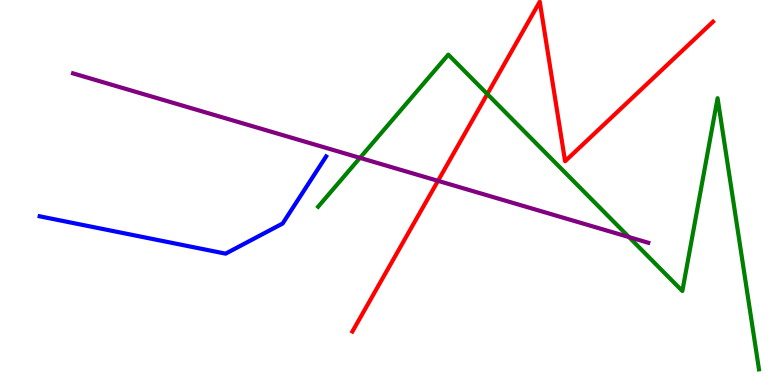[{'lines': ['blue', 'red'], 'intersections': []}, {'lines': ['green', 'red'], 'intersections': [{'x': 6.29, 'y': 7.56}]}, {'lines': ['purple', 'red'], 'intersections': [{'x': 5.65, 'y': 5.3}]}, {'lines': ['blue', 'green'], 'intersections': []}, {'lines': ['blue', 'purple'], 'intersections': []}, {'lines': ['green', 'purple'], 'intersections': [{'x': 4.64, 'y': 5.9}, {'x': 8.12, 'y': 3.84}]}]